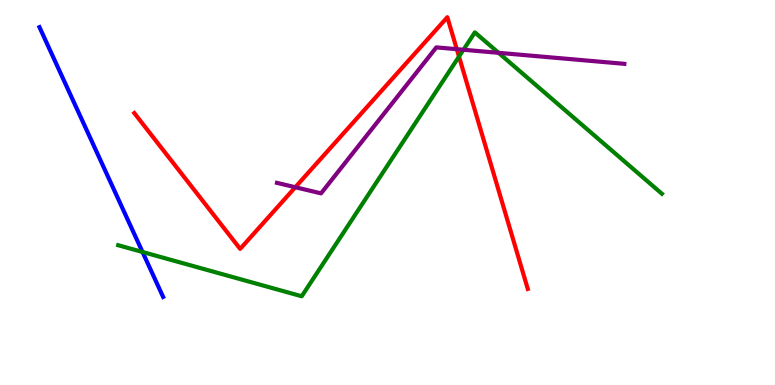[{'lines': ['blue', 'red'], 'intersections': []}, {'lines': ['green', 'red'], 'intersections': [{'x': 5.92, 'y': 8.53}]}, {'lines': ['purple', 'red'], 'intersections': [{'x': 3.81, 'y': 5.14}, {'x': 5.89, 'y': 8.72}]}, {'lines': ['blue', 'green'], 'intersections': [{'x': 1.84, 'y': 3.46}]}, {'lines': ['blue', 'purple'], 'intersections': []}, {'lines': ['green', 'purple'], 'intersections': [{'x': 5.98, 'y': 8.71}, {'x': 6.43, 'y': 8.63}]}]